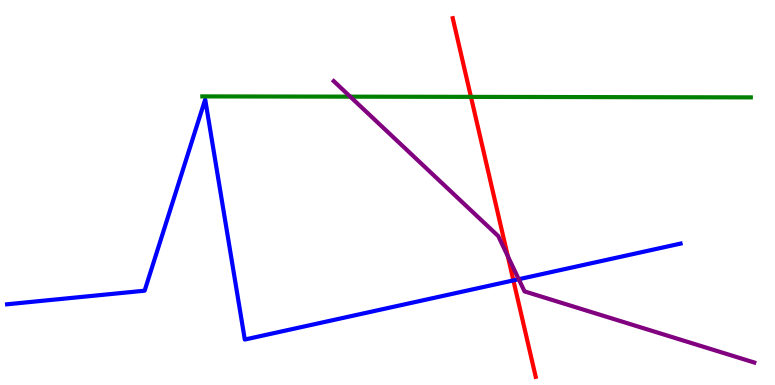[{'lines': ['blue', 'red'], 'intersections': [{'x': 6.62, 'y': 2.72}]}, {'lines': ['green', 'red'], 'intersections': [{'x': 6.08, 'y': 7.48}]}, {'lines': ['purple', 'red'], 'intersections': [{'x': 6.55, 'y': 3.35}]}, {'lines': ['blue', 'green'], 'intersections': []}, {'lines': ['blue', 'purple'], 'intersections': [{'x': 6.69, 'y': 2.75}]}, {'lines': ['green', 'purple'], 'intersections': [{'x': 4.52, 'y': 7.49}]}]